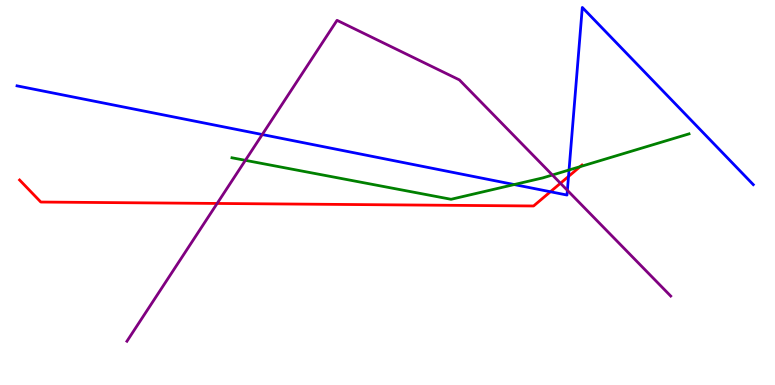[{'lines': ['blue', 'red'], 'intersections': [{'x': 7.1, 'y': 5.02}, {'x': 7.34, 'y': 5.42}]}, {'lines': ['green', 'red'], 'intersections': [{'x': 7.48, 'y': 5.67}]}, {'lines': ['purple', 'red'], 'intersections': [{'x': 2.8, 'y': 4.72}, {'x': 7.23, 'y': 5.24}]}, {'lines': ['blue', 'green'], 'intersections': [{'x': 6.63, 'y': 5.21}, {'x': 7.34, 'y': 5.58}]}, {'lines': ['blue', 'purple'], 'intersections': [{'x': 3.38, 'y': 6.51}, {'x': 7.32, 'y': 5.06}]}, {'lines': ['green', 'purple'], 'intersections': [{'x': 3.17, 'y': 5.84}, {'x': 7.13, 'y': 5.45}]}]